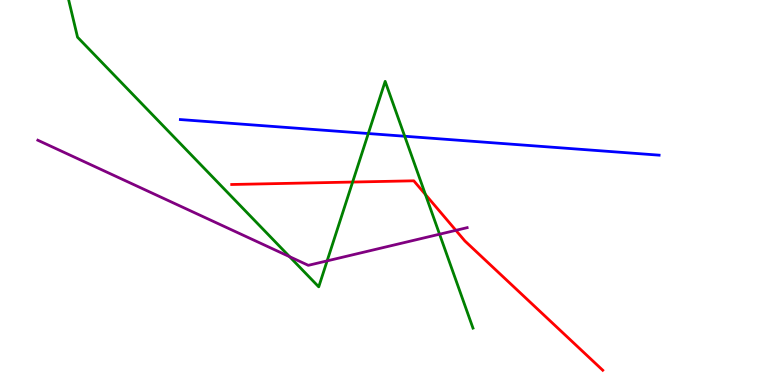[{'lines': ['blue', 'red'], 'intersections': []}, {'lines': ['green', 'red'], 'intersections': [{'x': 4.55, 'y': 5.27}, {'x': 5.49, 'y': 4.95}]}, {'lines': ['purple', 'red'], 'intersections': [{'x': 5.88, 'y': 4.02}]}, {'lines': ['blue', 'green'], 'intersections': [{'x': 4.75, 'y': 6.53}, {'x': 5.22, 'y': 6.46}]}, {'lines': ['blue', 'purple'], 'intersections': []}, {'lines': ['green', 'purple'], 'intersections': [{'x': 3.74, 'y': 3.33}, {'x': 4.22, 'y': 3.22}, {'x': 5.67, 'y': 3.92}]}]